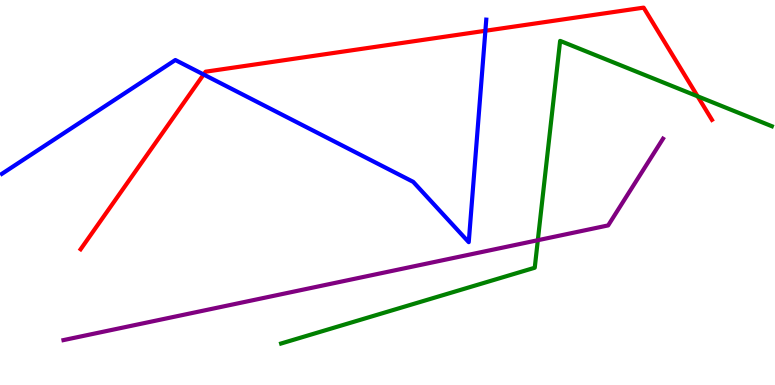[{'lines': ['blue', 'red'], 'intersections': [{'x': 2.63, 'y': 8.06}, {'x': 6.26, 'y': 9.2}]}, {'lines': ['green', 'red'], 'intersections': [{'x': 9.0, 'y': 7.5}]}, {'lines': ['purple', 'red'], 'intersections': []}, {'lines': ['blue', 'green'], 'intersections': []}, {'lines': ['blue', 'purple'], 'intersections': []}, {'lines': ['green', 'purple'], 'intersections': [{'x': 6.94, 'y': 3.76}]}]